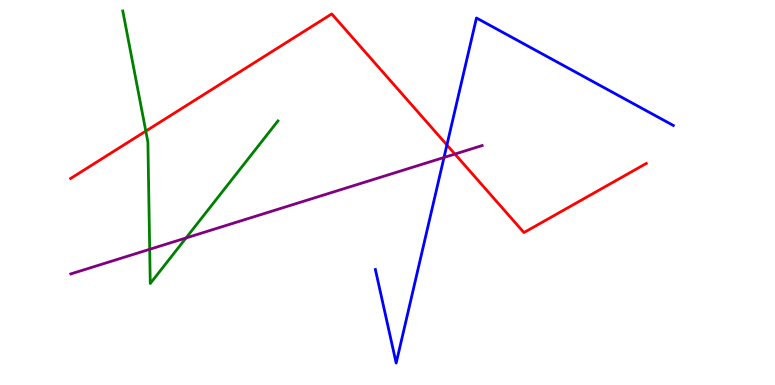[{'lines': ['blue', 'red'], 'intersections': [{'x': 5.77, 'y': 6.24}]}, {'lines': ['green', 'red'], 'intersections': [{'x': 1.88, 'y': 6.59}]}, {'lines': ['purple', 'red'], 'intersections': [{'x': 5.87, 'y': 6.0}]}, {'lines': ['blue', 'green'], 'intersections': []}, {'lines': ['blue', 'purple'], 'intersections': [{'x': 5.73, 'y': 5.91}]}, {'lines': ['green', 'purple'], 'intersections': [{'x': 1.93, 'y': 3.52}, {'x': 2.4, 'y': 3.82}]}]